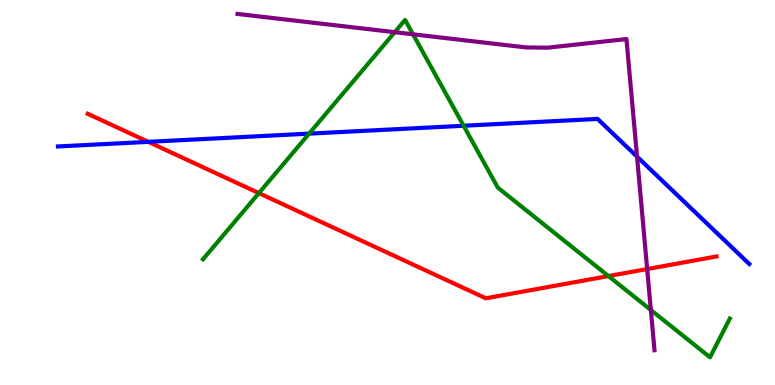[{'lines': ['blue', 'red'], 'intersections': [{'x': 1.91, 'y': 6.32}]}, {'lines': ['green', 'red'], 'intersections': [{'x': 3.34, 'y': 4.98}, {'x': 7.85, 'y': 2.83}]}, {'lines': ['purple', 'red'], 'intersections': [{'x': 8.35, 'y': 3.01}]}, {'lines': ['blue', 'green'], 'intersections': [{'x': 3.99, 'y': 6.53}, {'x': 5.98, 'y': 6.73}]}, {'lines': ['blue', 'purple'], 'intersections': [{'x': 8.22, 'y': 5.93}]}, {'lines': ['green', 'purple'], 'intersections': [{'x': 5.09, 'y': 9.16}, {'x': 5.33, 'y': 9.11}, {'x': 8.4, 'y': 1.95}]}]